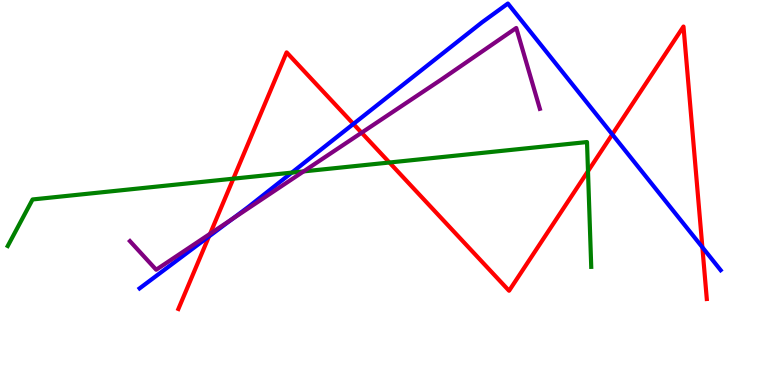[{'lines': ['blue', 'red'], 'intersections': [{'x': 2.7, 'y': 3.86}, {'x': 4.56, 'y': 6.78}, {'x': 7.9, 'y': 6.51}, {'x': 9.06, 'y': 3.58}]}, {'lines': ['green', 'red'], 'intersections': [{'x': 3.01, 'y': 5.36}, {'x': 5.02, 'y': 5.78}, {'x': 7.59, 'y': 5.55}]}, {'lines': ['purple', 'red'], 'intersections': [{'x': 2.71, 'y': 3.93}, {'x': 4.67, 'y': 6.55}]}, {'lines': ['blue', 'green'], 'intersections': [{'x': 3.77, 'y': 5.52}]}, {'lines': ['blue', 'purple'], 'intersections': [{'x': 3.0, 'y': 4.32}]}, {'lines': ['green', 'purple'], 'intersections': [{'x': 3.92, 'y': 5.55}]}]